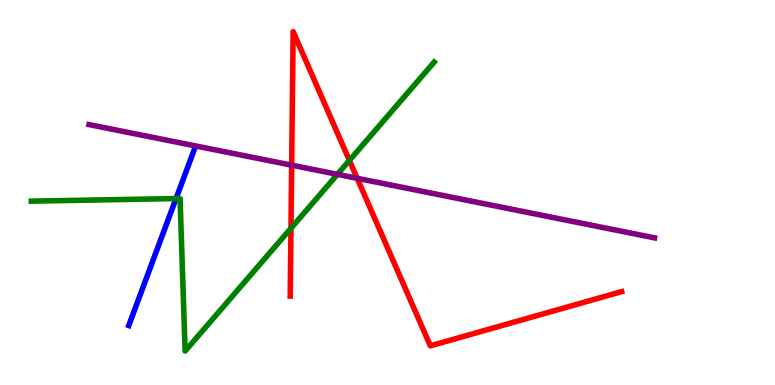[{'lines': ['blue', 'red'], 'intersections': []}, {'lines': ['green', 'red'], 'intersections': [{'x': 3.75, 'y': 4.07}, {'x': 4.51, 'y': 5.83}]}, {'lines': ['purple', 'red'], 'intersections': [{'x': 3.76, 'y': 5.71}, {'x': 4.61, 'y': 5.37}]}, {'lines': ['blue', 'green'], 'intersections': [{'x': 2.27, 'y': 4.84}]}, {'lines': ['blue', 'purple'], 'intersections': []}, {'lines': ['green', 'purple'], 'intersections': [{'x': 4.35, 'y': 5.47}]}]